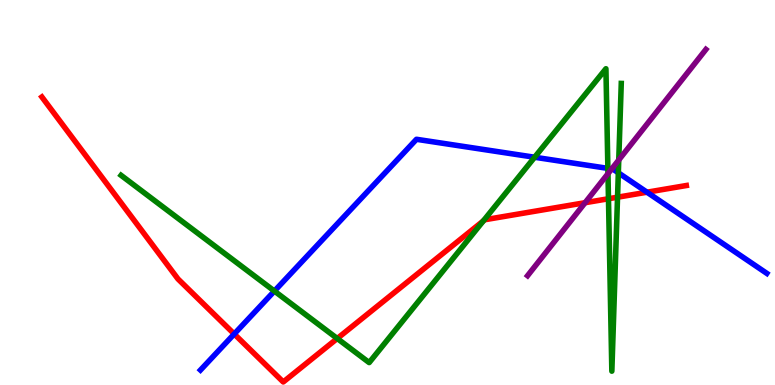[{'lines': ['blue', 'red'], 'intersections': [{'x': 3.02, 'y': 1.32}, {'x': 8.35, 'y': 5.01}]}, {'lines': ['green', 'red'], 'intersections': [{'x': 4.35, 'y': 1.21}, {'x': 6.24, 'y': 4.26}, {'x': 7.85, 'y': 4.84}, {'x': 7.97, 'y': 4.88}]}, {'lines': ['purple', 'red'], 'intersections': [{'x': 7.55, 'y': 4.73}]}, {'lines': ['blue', 'green'], 'intersections': [{'x': 3.54, 'y': 2.44}, {'x': 6.9, 'y': 5.92}, {'x': 7.84, 'y': 5.63}, {'x': 7.98, 'y': 5.51}]}, {'lines': ['blue', 'purple'], 'intersections': [{'x': 7.89, 'y': 5.61}]}, {'lines': ['green', 'purple'], 'intersections': [{'x': 7.84, 'y': 5.49}, {'x': 7.98, 'y': 5.84}]}]